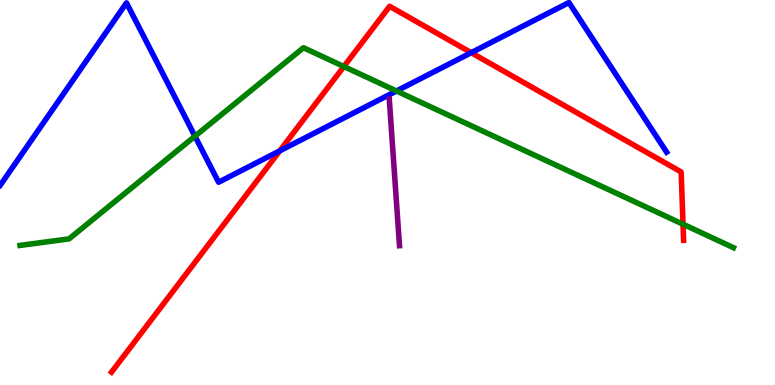[{'lines': ['blue', 'red'], 'intersections': [{'x': 3.61, 'y': 6.08}, {'x': 6.08, 'y': 8.63}]}, {'lines': ['green', 'red'], 'intersections': [{'x': 4.44, 'y': 8.27}, {'x': 8.81, 'y': 4.18}]}, {'lines': ['purple', 'red'], 'intersections': []}, {'lines': ['blue', 'green'], 'intersections': [{'x': 2.52, 'y': 6.46}, {'x': 5.12, 'y': 7.64}]}, {'lines': ['blue', 'purple'], 'intersections': []}, {'lines': ['green', 'purple'], 'intersections': []}]